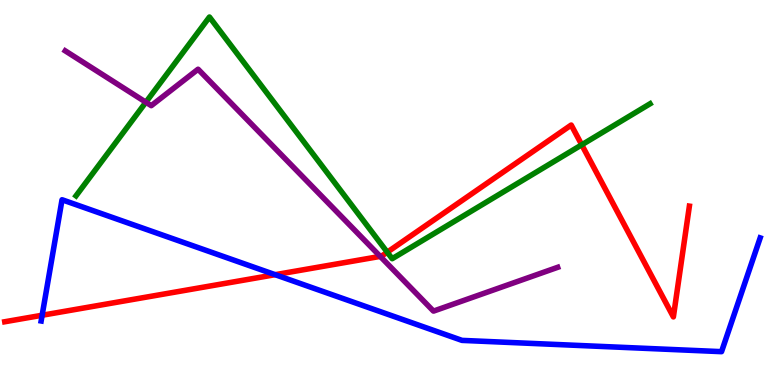[{'lines': ['blue', 'red'], 'intersections': [{'x': 0.544, 'y': 1.81}, {'x': 3.55, 'y': 2.87}]}, {'lines': ['green', 'red'], 'intersections': [{'x': 5.0, 'y': 3.45}, {'x': 7.51, 'y': 6.24}]}, {'lines': ['purple', 'red'], 'intersections': [{'x': 4.91, 'y': 3.34}]}, {'lines': ['blue', 'green'], 'intersections': []}, {'lines': ['blue', 'purple'], 'intersections': []}, {'lines': ['green', 'purple'], 'intersections': [{'x': 1.88, 'y': 7.35}]}]